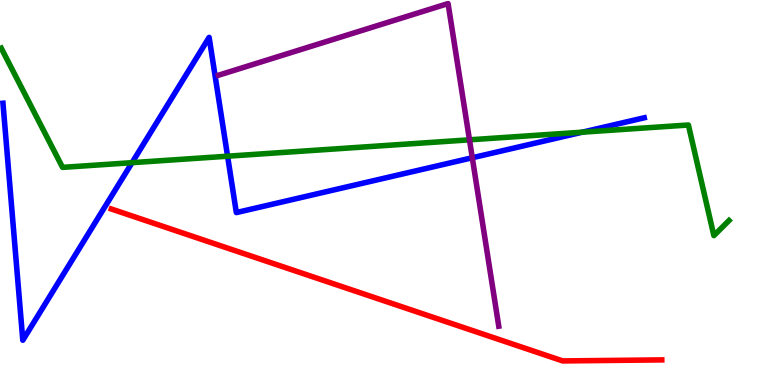[{'lines': ['blue', 'red'], 'intersections': []}, {'lines': ['green', 'red'], 'intersections': []}, {'lines': ['purple', 'red'], 'intersections': []}, {'lines': ['blue', 'green'], 'intersections': [{'x': 1.7, 'y': 5.77}, {'x': 2.94, 'y': 5.94}, {'x': 7.51, 'y': 6.57}]}, {'lines': ['blue', 'purple'], 'intersections': [{'x': 6.09, 'y': 5.9}]}, {'lines': ['green', 'purple'], 'intersections': [{'x': 6.06, 'y': 6.37}]}]